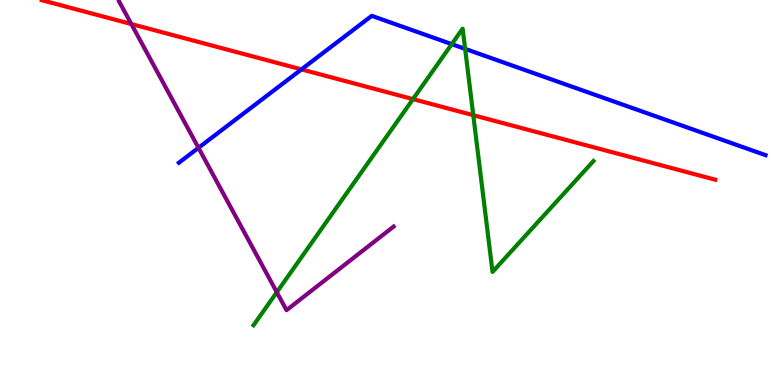[{'lines': ['blue', 'red'], 'intersections': [{'x': 3.89, 'y': 8.2}]}, {'lines': ['green', 'red'], 'intersections': [{'x': 5.33, 'y': 7.43}, {'x': 6.11, 'y': 7.01}]}, {'lines': ['purple', 'red'], 'intersections': [{'x': 1.69, 'y': 9.38}]}, {'lines': ['blue', 'green'], 'intersections': [{'x': 5.83, 'y': 8.85}, {'x': 6.0, 'y': 8.73}]}, {'lines': ['blue', 'purple'], 'intersections': [{'x': 2.56, 'y': 6.16}]}, {'lines': ['green', 'purple'], 'intersections': [{'x': 3.57, 'y': 2.41}]}]